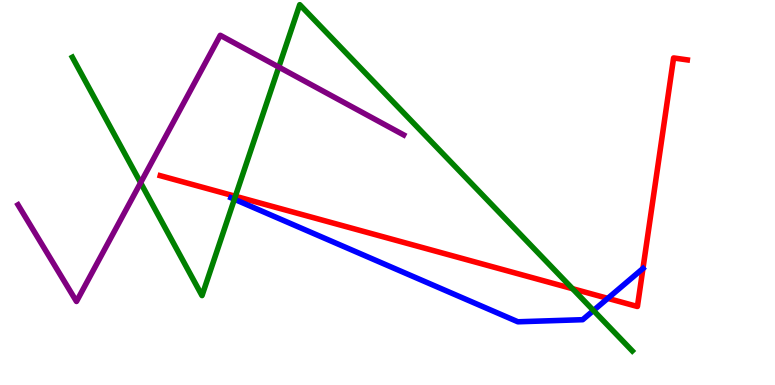[{'lines': ['blue', 'red'], 'intersections': [{'x': 7.84, 'y': 2.25}, {'x': 8.3, 'y': 3.03}]}, {'lines': ['green', 'red'], 'intersections': [{'x': 3.04, 'y': 4.9}, {'x': 7.39, 'y': 2.5}]}, {'lines': ['purple', 'red'], 'intersections': []}, {'lines': ['blue', 'green'], 'intersections': [{'x': 3.02, 'y': 4.82}, {'x': 7.66, 'y': 1.93}]}, {'lines': ['blue', 'purple'], 'intersections': []}, {'lines': ['green', 'purple'], 'intersections': [{'x': 1.81, 'y': 5.25}, {'x': 3.6, 'y': 8.26}]}]